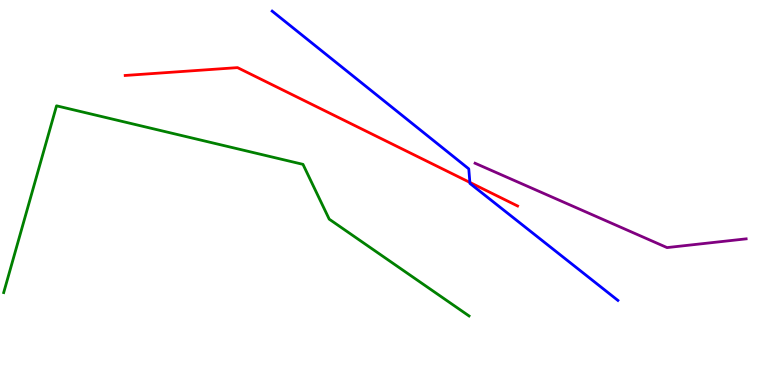[{'lines': ['blue', 'red'], 'intersections': [{'x': 6.06, 'y': 5.26}]}, {'lines': ['green', 'red'], 'intersections': []}, {'lines': ['purple', 'red'], 'intersections': []}, {'lines': ['blue', 'green'], 'intersections': []}, {'lines': ['blue', 'purple'], 'intersections': []}, {'lines': ['green', 'purple'], 'intersections': []}]